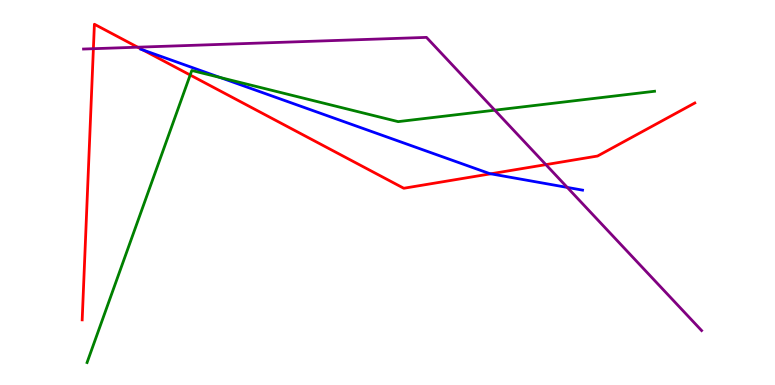[{'lines': ['blue', 'red'], 'intersections': [{'x': 1.84, 'y': 8.7}, {'x': 6.33, 'y': 5.49}]}, {'lines': ['green', 'red'], 'intersections': [{'x': 2.45, 'y': 8.05}]}, {'lines': ['purple', 'red'], 'intersections': [{'x': 1.21, 'y': 8.74}, {'x': 1.78, 'y': 8.77}, {'x': 7.04, 'y': 5.72}]}, {'lines': ['blue', 'green'], 'intersections': [{'x': 2.84, 'y': 7.99}]}, {'lines': ['blue', 'purple'], 'intersections': [{'x': 7.32, 'y': 5.13}]}, {'lines': ['green', 'purple'], 'intersections': [{'x': 6.38, 'y': 7.14}]}]